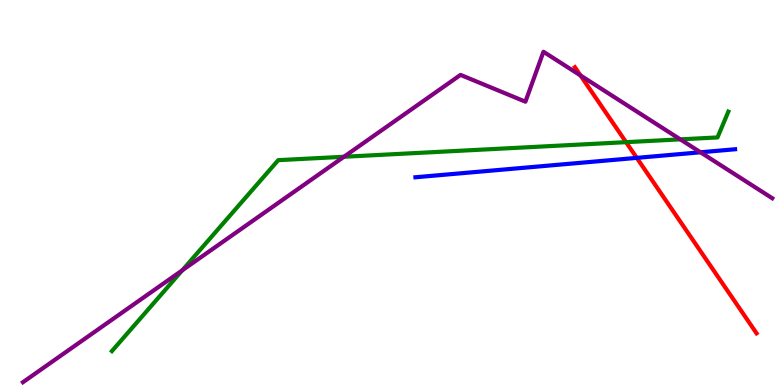[{'lines': ['blue', 'red'], 'intersections': [{'x': 8.22, 'y': 5.9}]}, {'lines': ['green', 'red'], 'intersections': [{'x': 8.08, 'y': 6.31}]}, {'lines': ['purple', 'red'], 'intersections': [{'x': 7.49, 'y': 8.04}]}, {'lines': ['blue', 'green'], 'intersections': []}, {'lines': ['blue', 'purple'], 'intersections': [{'x': 9.04, 'y': 6.04}]}, {'lines': ['green', 'purple'], 'intersections': [{'x': 2.35, 'y': 2.98}, {'x': 4.44, 'y': 5.93}, {'x': 8.78, 'y': 6.38}]}]